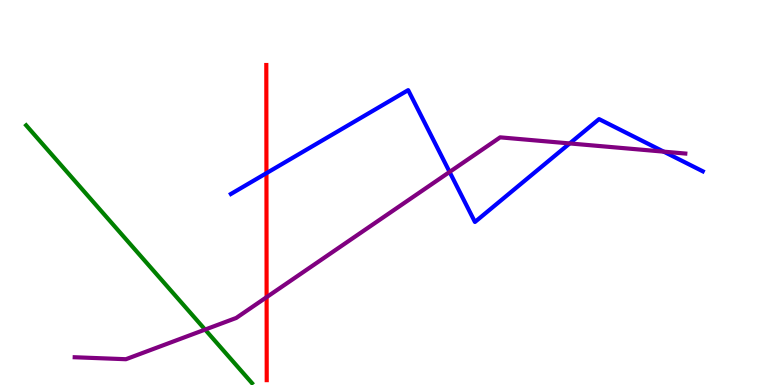[{'lines': ['blue', 'red'], 'intersections': [{'x': 3.44, 'y': 5.5}]}, {'lines': ['green', 'red'], 'intersections': []}, {'lines': ['purple', 'red'], 'intersections': [{'x': 3.44, 'y': 2.28}]}, {'lines': ['blue', 'green'], 'intersections': []}, {'lines': ['blue', 'purple'], 'intersections': [{'x': 5.8, 'y': 5.53}, {'x': 7.35, 'y': 6.27}, {'x': 8.56, 'y': 6.06}]}, {'lines': ['green', 'purple'], 'intersections': [{'x': 2.65, 'y': 1.44}]}]